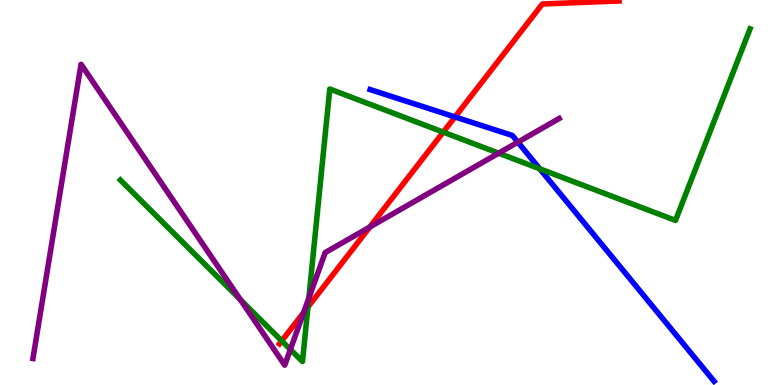[{'lines': ['blue', 'red'], 'intersections': [{'x': 5.87, 'y': 6.96}]}, {'lines': ['green', 'red'], 'intersections': [{'x': 3.64, 'y': 1.15}, {'x': 3.97, 'y': 2.03}, {'x': 5.72, 'y': 6.57}]}, {'lines': ['purple', 'red'], 'intersections': [{'x': 3.92, 'y': 1.88}, {'x': 4.77, 'y': 4.1}]}, {'lines': ['blue', 'green'], 'intersections': [{'x': 6.96, 'y': 5.62}]}, {'lines': ['blue', 'purple'], 'intersections': [{'x': 6.68, 'y': 6.31}]}, {'lines': ['green', 'purple'], 'intersections': [{'x': 3.1, 'y': 2.22}, {'x': 3.75, 'y': 0.923}, {'x': 3.98, 'y': 2.26}, {'x': 6.43, 'y': 6.02}]}]